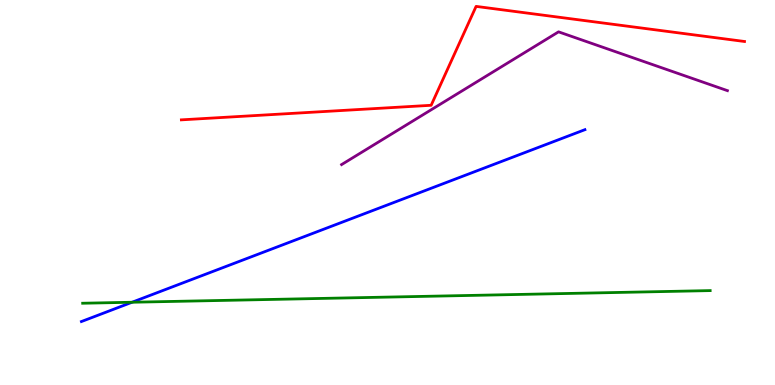[{'lines': ['blue', 'red'], 'intersections': []}, {'lines': ['green', 'red'], 'intersections': []}, {'lines': ['purple', 'red'], 'intersections': []}, {'lines': ['blue', 'green'], 'intersections': [{'x': 1.7, 'y': 2.15}]}, {'lines': ['blue', 'purple'], 'intersections': []}, {'lines': ['green', 'purple'], 'intersections': []}]